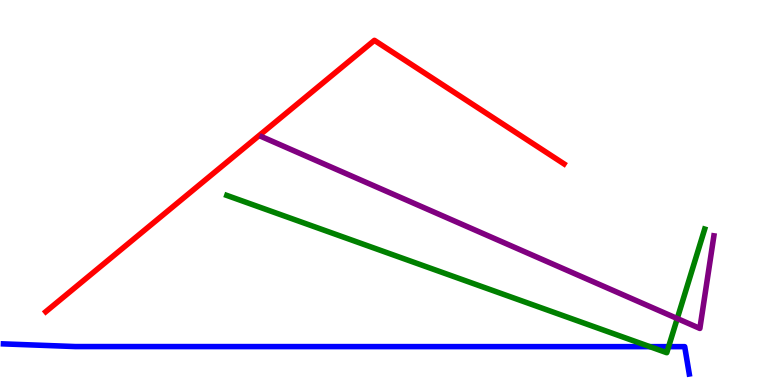[{'lines': ['blue', 'red'], 'intersections': []}, {'lines': ['green', 'red'], 'intersections': []}, {'lines': ['purple', 'red'], 'intersections': []}, {'lines': ['blue', 'green'], 'intersections': [{'x': 8.38, 'y': 0.996}, {'x': 8.63, 'y': 0.996}]}, {'lines': ['blue', 'purple'], 'intersections': []}, {'lines': ['green', 'purple'], 'intersections': [{'x': 8.74, 'y': 1.73}]}]